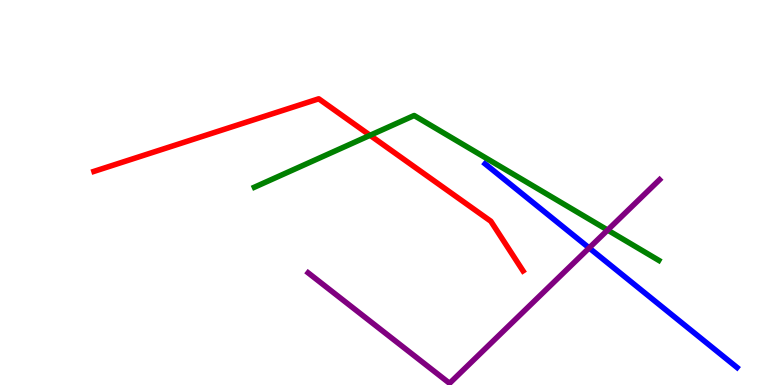[{'lines': ['blue', 'red'], 'intersections': []}, {'lines': ['green', 'red'], 'intersections': [{'x': 4.77, 'y': 6.49}]}, {'lines': ['purple', 'red'], 'intersections': []}, {'lines': ['blue', 'green'], 'intersections': []}, {'lines': ['blue', 'purple'], 'intersections': [{'x': 7.6, 'y': 3.56}]}, {'lines': ['green', 'purple'], 'intersections': [{'x': 7.84, 'y': 4.02}]}]